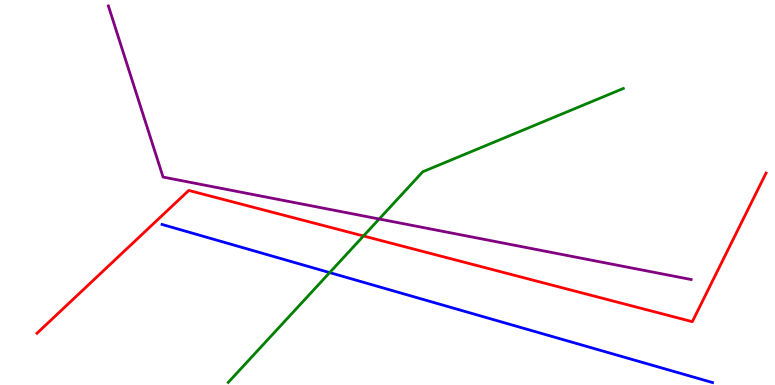[{'lines': ['blue', 'red'], 'intersections': []}, {'lines': ['green', 'red'], 'intersections': [{'x': 4.69, 'y': 3.87}]}, {'lines': ['purple', 'red'], 'intersections': []}, {'lines': ['blue', 'green'], 'intersections': [{'x': 4.25, 'y': 2.92}]}, {'lines': ['blue', 'purple'], 'intersections': []}, {'lines': ['green', 'purple'], 'intersections': [{'x': 4.89, 'y': 4.31}]}]